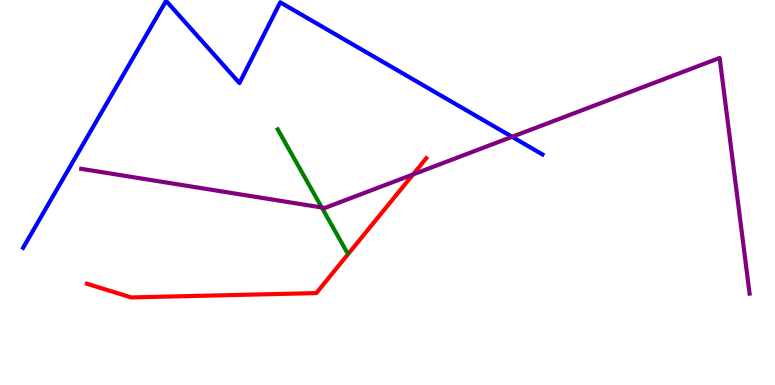[{'lines': ['blue', 'red'], 'intersections': []}, {'lines': ['green', 'red'], 'intersections': []}, {'lines': ['purple', 'red'], 'intersections': [{'x': 5.33, 'y': 5.47}]}, {'lines': ['blue', 'green'], 'intersections': []}, {'lines': ['blue', 'purple'], 'intersections': [{'x': 6.61, 'y': 6.45}]}, {'lines': ['green', 'purple'], 'intersections': [{'x': 4.15, 'y': 4.61}]}]